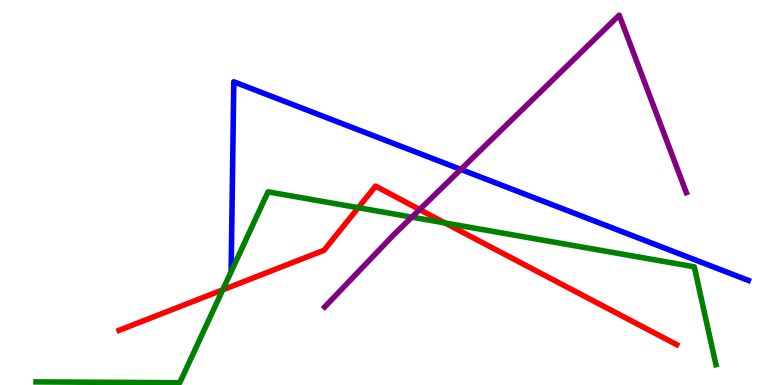[{'lines': ['blue', 'red'], 'intersections': []}, {'lines': ['green', 'red'], 'intersections': [{'x': 2.87, 'y': 2.47}, {'x': 4.62, 'y': 4.61}, {'x': 5.74, 'y': 4.21}]}, {'lines': ['purple', 'red'], 'intersections': [{'x': 5.41, 'y': 4.56}]}, {'lines': ['blue', 'green'], 'intersections': []}, {'lines': ['blue', 'purple'], 'intersections': [{'x': 5.95, 'y': 5.6}]}, {'lines': ['green', 'purple'], 'intersections': [{'x': 5.31, 'y': 4.36}]}]